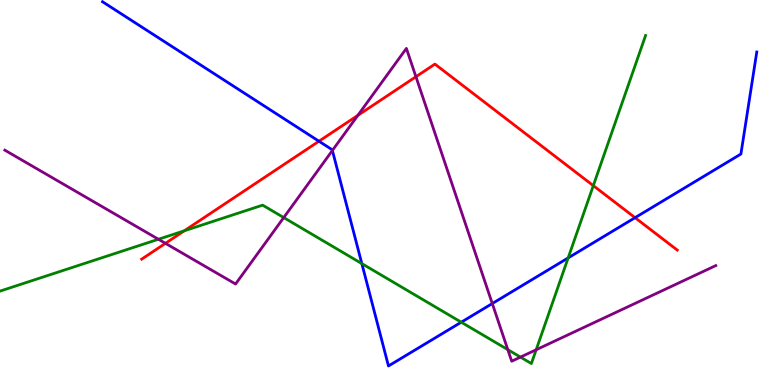[{'lines': ['blue', 'red'], 'intersections': [{'x': 4.12, 'y': 6.33}, {'x': 8.19, 'y': 4.35}]}, {'lines': ['green', 'red'], 'intersections': [{'x': 2.38, 'y': 4.01}, {'x': 7.66, 'y': 5.18}]}, {'lines': ['purple', 'red'], 'intersections': [{'x': 2.13, 'y': 3.68}, {'x': 4.62, 'y': 7.0}, {'x': 5.37, 'y': 8.01}]}, {'lines': ['blue', 'green'], 'intersections': [{'x': 4.67, 'y': 3.15}, {'x': 5.95, 'y': 1.63}, {'x': 7.33, 'y': 3.3}]}, {'lines': ['blue', 'purple'], 'intersections': [{'x': 4.29, 'y': 6.09}, {'x': 6.35, 'y': 2.12}]}, {'lines': ['green', 'purple'], 'intersections': [{'x': 2.04, 'y': 3.79}, {'x': 3.66, 'y': 4.35}, {'x': 6.55, 'y': 0.918}, {'x': 6.72, 'y': 0.724}, {'x': 6.92, 'y': 0.916}]}]